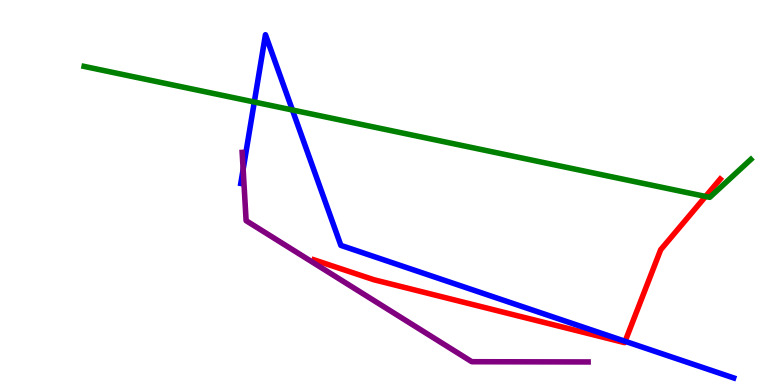[{'lines': ['blue', 'red'], 'intersections': [{'x': 8.07, 'y': 1.14}]}, {'lines': ['green', 'red'], 'intersections': [{'x': 9.1, 'y': 4.9}]}, {'lines': ['purple', 'red'], 'intersections': []}, {'lines': ['blue', 'green'], 'intersections': [{'x': 3.28, 'y': 7.35}, {'x': 3.77, 'y': 7.14}]}, {'lines': ['blue', 'purple'], 'intersections': [{'x': 3.14, 'y': 5.6}]}, {'lines': ['green', 'purple'], 'intersections': []}]